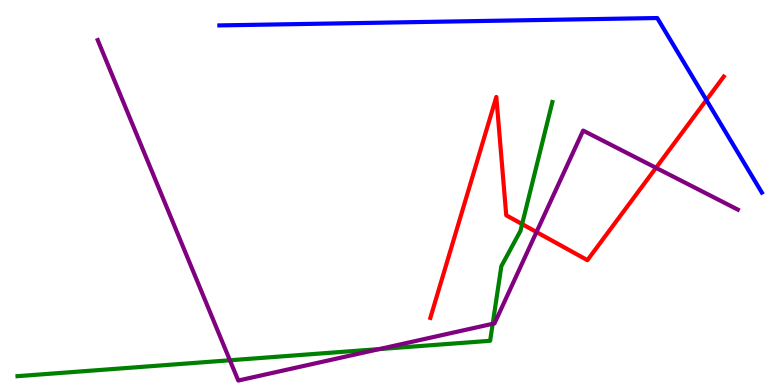[{'lines': ['blue', 'red'], 'intersections': [{'x': 9.11, 'y': 7.4}]}, {'lines': ['green', 'red'], 'intersections': [{'x': 6.74, 'y': 4.18}]}, {'lines': ['purple', 'red'], 'intersections': [{'x': 6.92, 'y': 3.97}, {'x': 8.46, 'y': 5.64}]}, {'lines': ['blue', 'green'], 'intersections': []}, {'lines': ['blue', 'purple'], 'intersections': []}, {'lines': ['green', 'purple'], 'intersections': [{'x': 2.97, 'y': 0.642}, {'x': 4.89, 'y': 0.933}, {'x': 6.36, 'y': 1.59}]}]